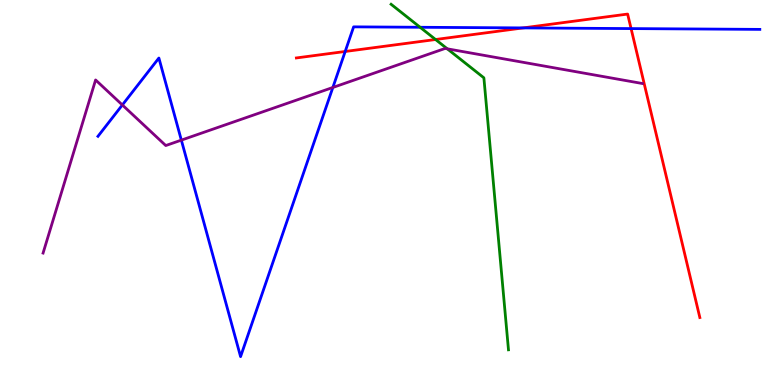[{'lines': ['blue', 'red'], 'intersections': [{'x': 4.45, 'y': 8.66}, {'x': 6.75, 'y': 9.27}, {'x': 8.14, 'y': 9.26}]}, {'lines': ['green', 'red'], 'intersections': [{'x': 5.62, 'y': 8.97}]}, {'lines': ['purple', 'red'], 'intersections': []}, {'lines': ['blue', 'green'], 'intersections': [{'x': 5.42, 'y': 9.29}]}, {'lines': ['blue', 'purple'], 'intersections': [{'x': 1.58, 'y': 7.27}, {'x': 2.34, 'y': 6.36}, {'x': 4.29, 'y': 7.73}]}, {'lines': ['green', 'purple'], 'intersections': [{'x': 5.77, 'y': 8.73}]}]